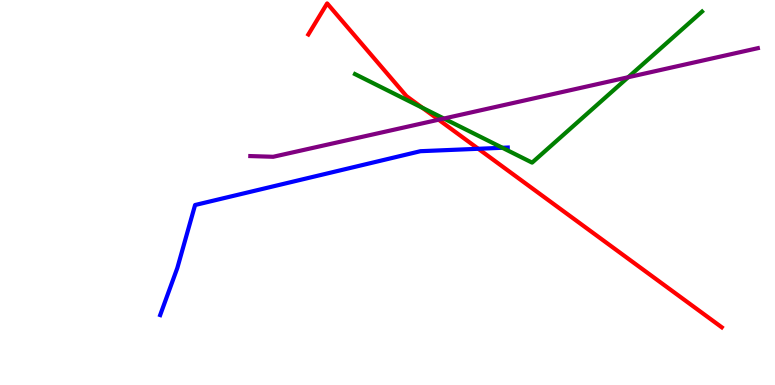[{'lines': ['blue', 'red'], 'intersections': [{'x': 6.17, 'y': 6.14}]}, {'lines': ['green', 'red'], 'intersections': [{'x': 5.45, 'y': 7.2}]}, {'lines': ['purple', 'red'], 'intersections': [{'x': 5.66, 'y': 6.89}]}, {'lines': ['blue', 'green'], 'intersections': [{'x': 6.48, 'y': 6.16}]}, {'lines': ['blue', 'purple'], 'intersections': []}, {'lines': ['green', 'purple'], 'intersections': [{'x': 5.73, 'y': 6.92}, {'x': 8.11, 'y': 7.99}]}]